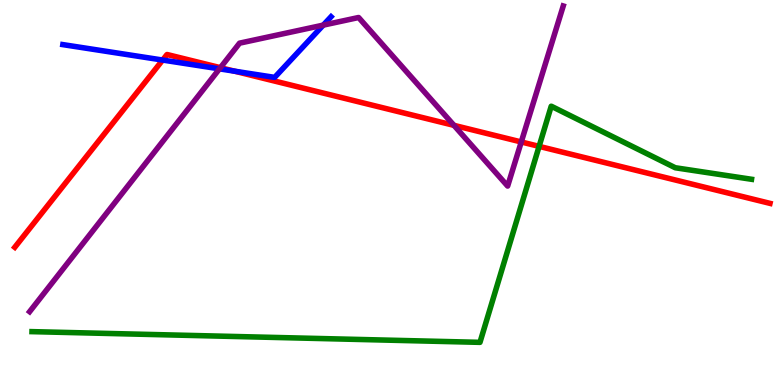[{'lines': ['blue', 'red'], 'intersections': [{'x': 2.1, 'y': 8.44}, {'x': 3.03, 'y': 8.15}]}, {'lines': ['green', 'red'], 'intersections': [{'x': 6.96, 'y': 6.2}]}, {'lines': ['purple', 'red'], 'intersections': [{'x': 2.84, 'y': 8.24}, {'x': 5.86, 'y': 6.74}, {'x': 6.73, 'y': 6.31}]}, {'lines': ['blue', 'green'], 'intersections': []}, {'lines': ['blue', 'purple'], 'intersections': [{'x': 2.83, 'y': 8.21}, {'x': 4.17, 'y': 9.35}]}, {'lines': ['green', 'purple'], 'intersections': []}]